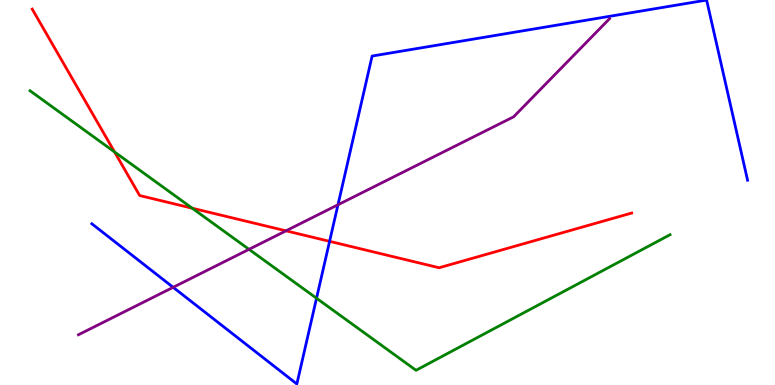[{'lines': ['blue', 'red'], 'intersections': [{'x': 4.25, 'y': 3.73}]}, {'lines': ['green', 'red'], 'intersections': [{'x': 1.48, 'y': 6.05}, {'x': 2.48, 'y': 4.59}]}, {'lines': ['purple', 'red'], 'intersections': [{'x': 3.69, 'y': 4.0}]}, {'lines': ['blue', 'green'], 'intersections': [{'x': 4.08, 'y': 2.25}]}, {'lines': ['blue', 'purple'], 'intersections': [{'x': 2.23, 'y': 2.54}, {'x': 4.36, 'y': 4.68}]}, {'lines': ['green', 'purple'], 'intersections': [{'x': 3.21, 'y': 3.52}]}]